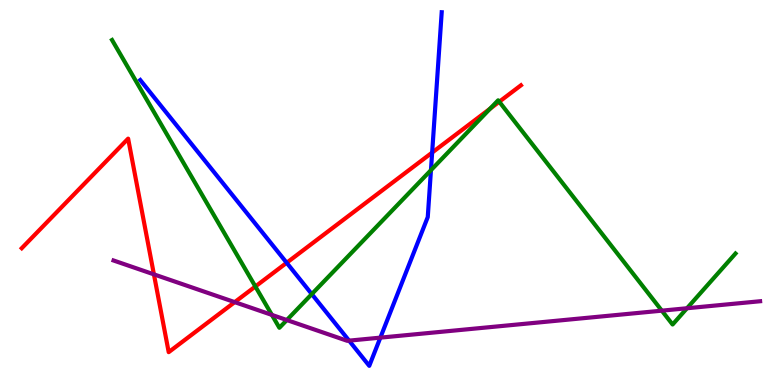[{'lines': ['blue', 'red'], 'intersections': [{'x': 3.7, 'y': 3.17}, {'x': 5.58, 'y': 6.04}]}, {'lines': ['green', 'red'], 'intersections': [{'x': 3.3, 'y': 2.56}, {'x': 6.32, 'y': 7.18}, {'x': 6.44, 'y': 7.36}]}, {'lines': ['purple', 'red'], 'intersections': [{'x': 1.99, 'y': 2.87}, {'x': 3.03, 'y': 2.15}]}, {'lines': ['blue', 'green'], 'intersections': [{'x': 4.02, 'y': 2.36}, {'x': 5.56, 'y': 5.58}]}, {'lines': ['blue', 'purple'], 'intersections': [{'x': 4.5, 'y': 1.15}, {'x': 4.91, 'y': 1.23}]}, {'lines': ['green', 'purple'], 'intersections': [{'x': 3.51, 'y': 1.82}, {'x': 3.7, 'y': 1.69}, {'x': 8.54, 'y': 1.93}, {'x': 8.86, 'y': 1.99}]}]